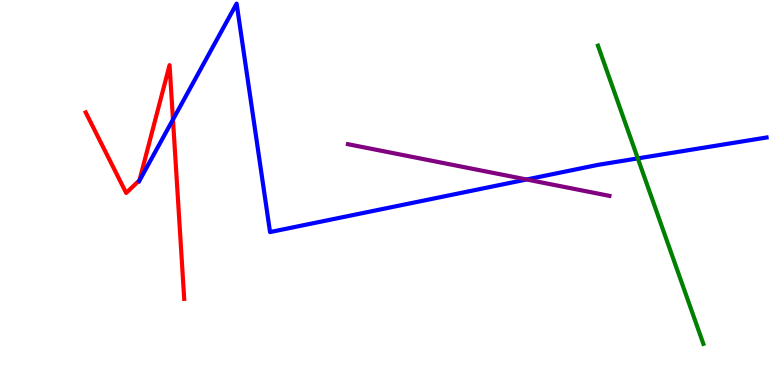[{'lines': ['blue', 'red'], 'intersections': [{'x': 2.23, 'y': 6.89}]}, {'lines': ['green', 'red'], 'intersections': []}, {'lines': ['purple', 'red'], 'intersections': []}, {'lines': ['blue', 'green'], 'intersections': [{'x': 8.23, 'y': 5.89}]}, {'lines': ['blue', 'purple'], 'intersections': [{'x': 6.79, 'y': 5.34}]}, {'lines': ['green', 'purple'], 'intersections': []}]